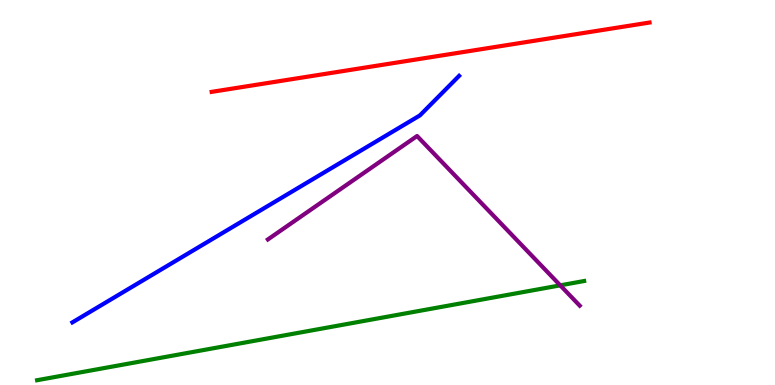[{'lines': ['blue', 'red'], 'intersections': []}, {'lines': ['green', 'red'], 'intersections': []}, {'lines': ['purple', 'red'], 'intersections': []}, {'lines': ['blue', 'green'], 'intersections': []}, {'lines': ['blue', 'purple'], 'intersections': []}, {'lines': ['green', 'purple'], 'intersections': [{'x': 7.23, 'y': 2.59}]}]